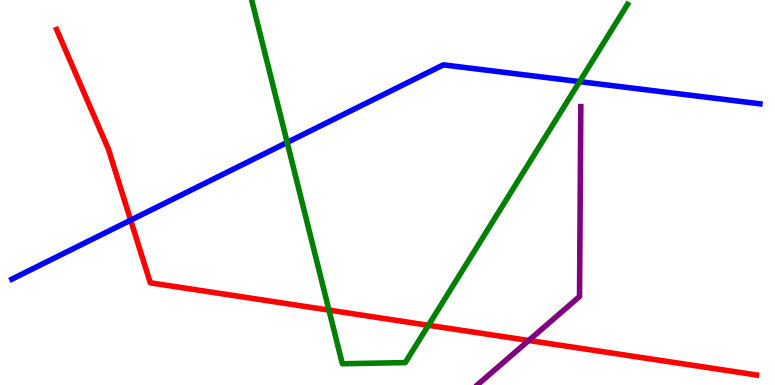[{'lines': ['blue', 'red'], 'intersections': [{'x': 1.69, 'y': 4.28}]}, {'lines': ['green', 'red'], 'intersections': [{'x': 4.24, 'y': 1.95}, {'x': 5.53, 'y': 1.55}]}, {'lines': ['purple', 'red'], 'intersections': [{'x': 6.82, 'y': 1.16}]}, {'lines': ['blue', 'green'], 'intersections': [{'x': 3.71, 'y': 6.3}, {'x': 7.48, 'y': 7.88}]}, {'lines': ['blue', 'purple'], 'intersections': []}, {'lines': ['green', 'purple'], 'intersections': []}]